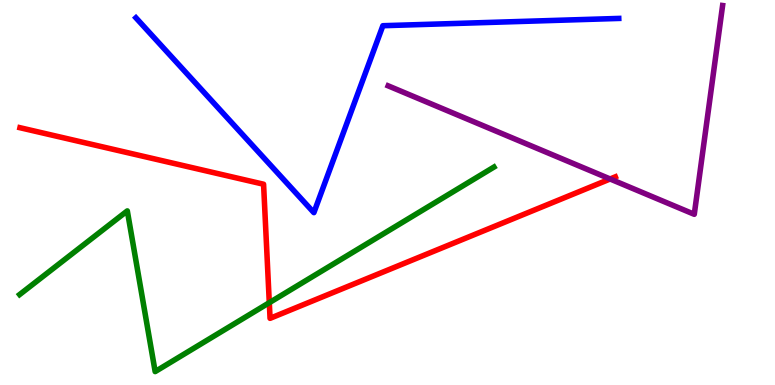[{'lines': ['blue', 'red'], 'intersections': []}, {'lines': ['green', 'red'], 'intersections': [{'x': 3.47, 'y': 2.14}]}, {'lines': ['purple', 'red'], 'intersections': [{'x': 7.87, 'y': 5.35}]}, {'lines': ['blue', 'green'], 'intersections': []}, {'lines': ['blue', 'purple'], 'intersections': []}, {'lines': ['green', 'purple'], 'intersections': []}]